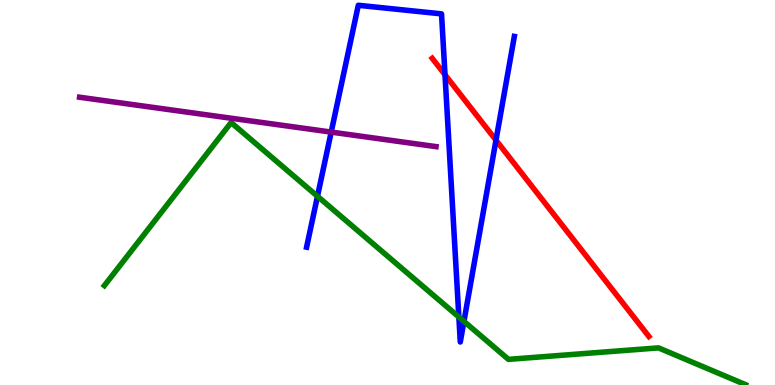[{'lines': ['blue', 'red'], 'intersections': [{'x': 5.74, 'y': 8.06}, {'x': 6.4, 'y': 6.36}]}, {'lines': ['green', 'red'], 'intersections': []}, {'lines': ['purple', 'red'], 'intersections': []}, {'lines': ['blue', 'green'], 'intersections': [{'x': 4.1, 'y': 4.9}, {'x': 5.92, 'y': 1.77}, {'x': 5.99, 'y': 1.65}]}, {'lines': ['blue', 'purple'], 'intersections': [{'x': 4.27, 'y': 6.57}]}, {'lines': ['green', 'purple'], 'intersections': []}]